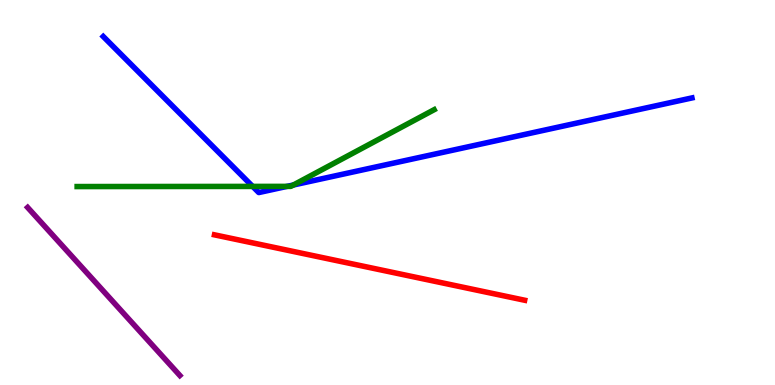[{'lines': ['blue', 'red'], 'intersections': []}, {'lines': ['green', 'red'], 'intersections': []}, {'lines': ['purple', 'red'], 'intersections': []}, {'lines': ['blue', 'green'], 'intersections': [{'x': 3.26, 'y': 5.16}, {'x': 3.7, 'y': 5.16}, {'x': 3.79, 'y': 5.19}]}, {'lines': ['blue', 'purple'], 'intersections': []}, {'lines': ['green', 'purple'], 'intersections': []}]